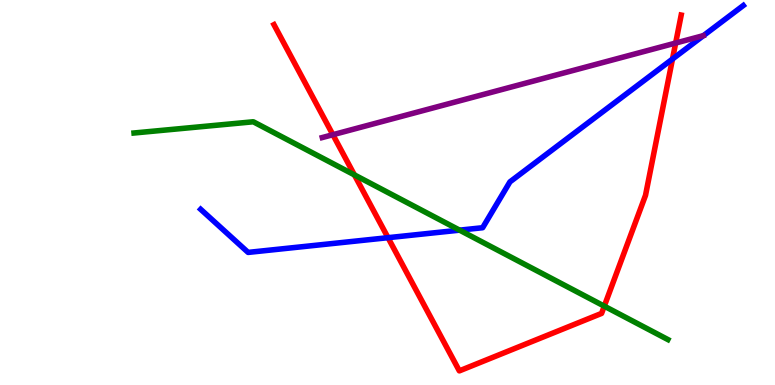[{'lines': ['blue', 'red'], 'intersections': [{'x': 5.01, 'y': 3.83}, {'x': 8.68, 'y': 8.47}]}, {'lines': ['green', 'red'], 'intersections': [{'x': 4.57, 'y': 5.46}, {'x': 7.8, 'y': 2.05}]}, {'lines': ['purple', 'red'], 'intersections': [{'x': 4.3, 'y': 6.5}, {'x': 8.72, 'y': 8.88}]}, {'lines': ['blue', 'green'], 'intersections': [{'x': 5.93, 'y': 4.02}]}, {'lines': ['blue', 'purple'], 'intersections': []}, {'lines': ['green', 'purple'], 'intersections': []}]